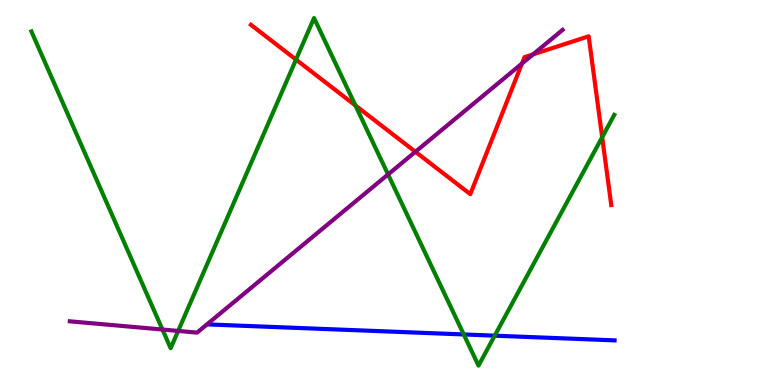[{'lines': ['blue', 'red'], 'intersections': []}, {'lines': ['green', 'red'], 'intersections': [{'x': 3.82, 'y': 8.45}, {'x': 4.59, 'y': 7.26}, {'x': 7.77, 'y': 6.44}]}, {'lines': ['purple', 'red'], 'intersections': [{'x': 5.36, 'y': 6.06}, {'x': 6.73, 'y': 8.35}, {'x': 6.88, 'y': 8.59}]}, {'lines': ['blue', 'green'], 'intersections': [{'x': 5.98, 'y': 1.31}, {'x': 6.38, 'y': 1.28}]}, {'lines': ['blue', 'purple'], 'intersections': []}, {'lines': ['green', 'purple'], 'intersections': [{'x': 2.1, 'y': 1.44}, {'x': 2.3, 'y': 1.4}, {'x': 5.01, 'y': 5.47}]}]